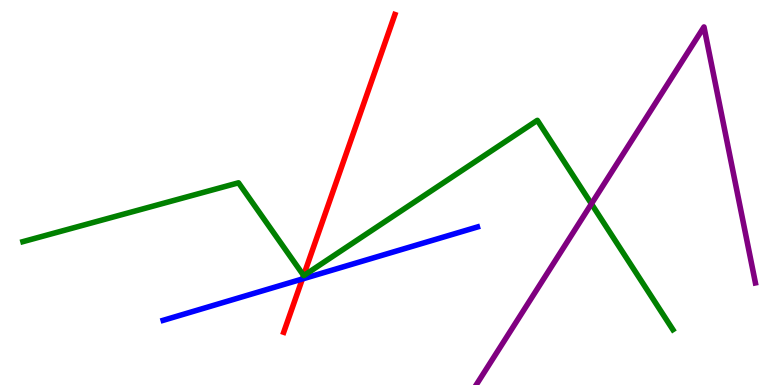[{'lines': ['blue', 'red'], 'intersections': [{'x': 3.9, 'y': 2.75}]}, {'lines': ['green', 'red'], 'intersections': [{'x': 3.92, 'y': 2.85}]}, {'lines': ['purple', 'red'], 'intersections': []}, {'lines': ['blue', 'green'], 'intersections': []}, {'lines': ['blue', 'purple'], 'intersections': []}, {'lines': ['green', 'purple'], 'intersections': [{'x': 7.63, 'y': 4.71}]}]